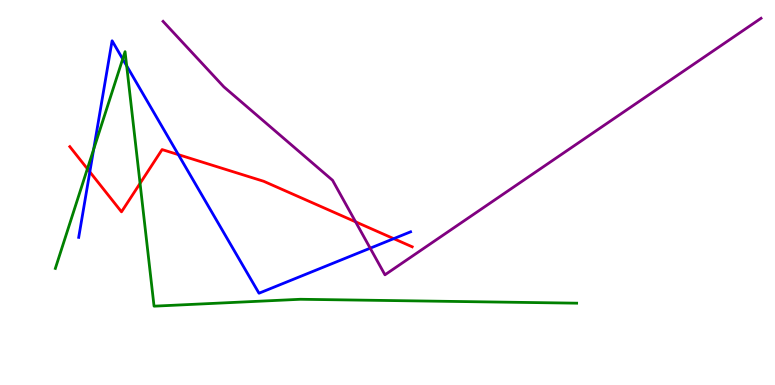[{'lines': ['blue', 'red'], 'intersections': [{'x': 1.16, 'y': 5.54}, {'x': 2.3, 'y': 5.98}, {'x': 5.08, 'y': 3.8}]}, {'lines': ['green', 'red'], 'intersections': [{'x': 1.13, 'y': 5.62}, {'x': 1.81, 'y': 5.24}]}, {'lines': ['purple', 'red'], 'intersections': [{'x': 4.59, 'y': 4.24}]}, {'lines': ['blue', 'green'], 'intersections': [{'x': 1.21, 'y': 6.12}, {'x': 1.58, 'y': 8.47}, {'x': 1.63, 'y': 8.29}]}, {'lines': ['blue', 'purple'], 'intersections': [{'x': 4.78, 'y': 3.55}]}, {'lines': ['green', 'purple'], 'intersections': []}]